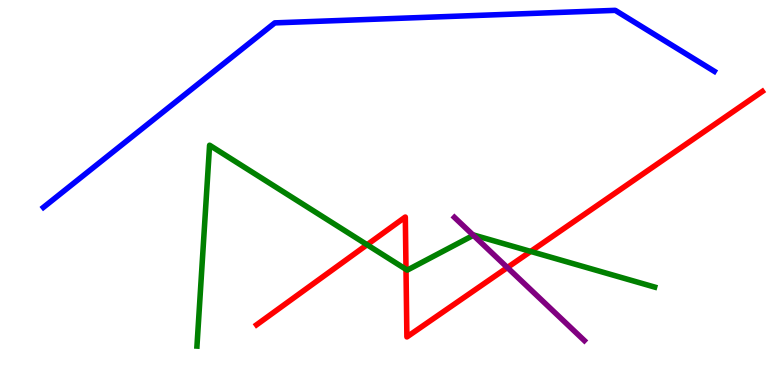[{'lines': ['blue', 'red'], 'intersections': []}, {'lines': ['green', 'red'], 'intersections': [{'x': 4.74, 'y': 3.64}, {'x': 5.24, 'y': 3.0}, {'x': 6.85, 'y': 3.47}]}, {'lines': ['purple', 'red'], 'intersections': [{'x': 6.55, 'y': 3.05}]}, {'lines': ['blue', 'green'], 'intersections': []}, {'lines': ['blue', 'purple'], 'intersections': []}, {'lines': ['green', 'purple'], 'intersections': [{'x': 6.11, 'y': 3.89}]}]